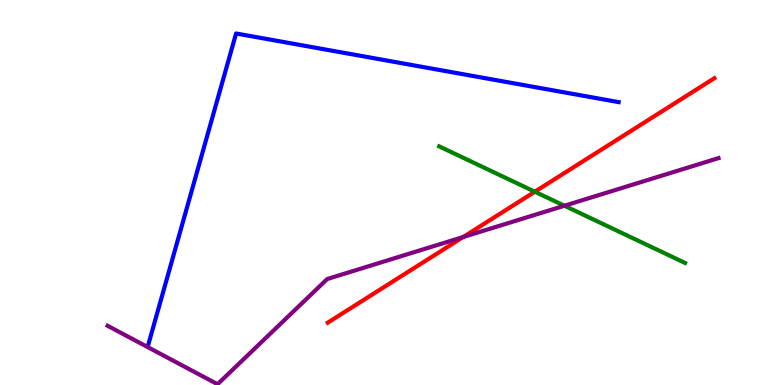[{'lines': ['blue', 'red'], 'intersections': []}, {'lines': ['green', 'red'], 'intersections': [{'x': 6.9, 'y': 5.02}]}, {'lines': ['purple', 'red'], 'intersections': [{'x': 5.98, 'y': 3.84}]}, {'lines': ['blue', 'green'], 'intersections': []}, {'lines': ['blue', 'purple'], 'intersections': []}, {'lines': ['green', 'purple'], 'intersections': [{'x': 7.28, 'y': 4.66}]}]